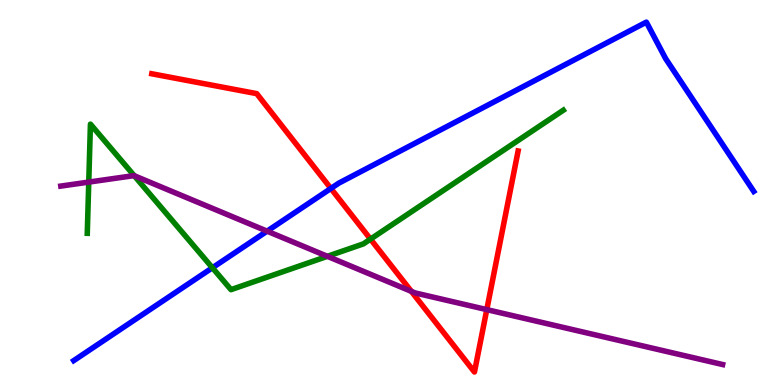[{'lines': ['blue', 'red'], 'intersections': [{'x': 4.27, 'y': 5.1}]}, {'lines': ['green', 'red'], 'intersections': [{'x': 4.78, 'y': 3.79}]}, {'lines': ['purple', 'red'], 'intersections': [{'x': 5.31, 'y': 2.43}, {'x': 6.28, 'y': 1.96}]}, {'lines': ['blue', 'green'], 'intersections': [{'x': 2.74, 'y': 3.05}]}, {'lines': ['blue', 'purple'], 'intersections': [{'x': 3.45, 'y': 4.0}]}, {'lines': ['green', 'purple'], 'intersections': [{'x': 1.15, 'y': 5.27}, {'x': 1.73, 'y': 5.44}, {'x': 4.22, 'y': 3.34}]}]